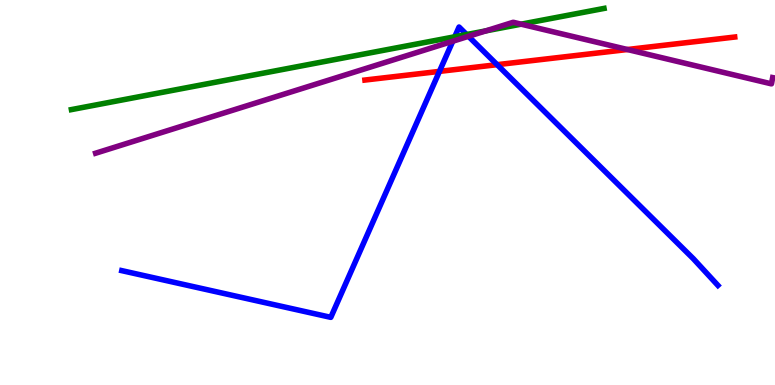[{'lines': ['blue', 'red'], 'intersections': [{'x': 5.67, 'y': 8.15}, {'x': 6.41, 'y': 8.32}]}, {'lines': ['green', 'red'], 'intersections': []}, {'lines': ['purple', 'red'], 'intersections': [{'x': 8.1, 'y': 8.71}]}, {'lines': ['blue', 'green'], 'intersections': [{'x': 5.87, 'y': 9.04}, {'x': 6.02, 'y': 9.1}]}, {'lines': ['blue', 'purple'], 'intersections': [{'x': 5.84, 'y': 8.93}, {'x': 6.04, 'y': 9.06}]}, {'lines': ['green', 'purple'], 'intersections': [{'x': 6.27, 'y': 9.2}, {'x': 6.72, 'y': 9.37}]}]